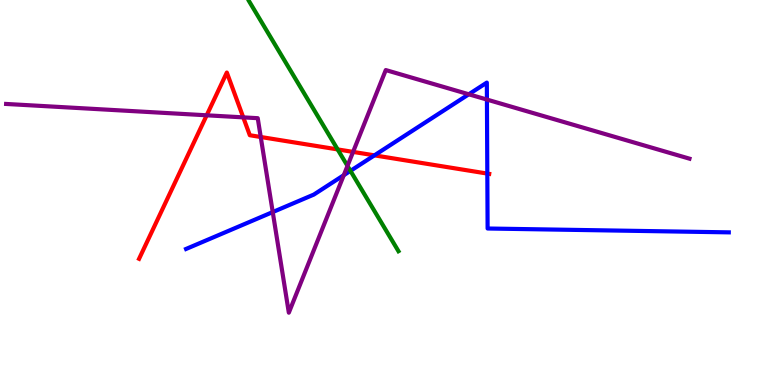[{'lines': ['blue', 'red'], 'intersections': [{'x': 4.83, 'y': 5.96}, {'x': 6.29, 'y': 5.49}]}, {'lines': ['green', 'red'], 'intersections': [{'x': 4.36, 'y': 6.12}]}, {'lines': ['purple', 'red'], 'intersections': [{'x': 2.67, 'y': 7.01}, {'x': 3.14, 'y': 6.95}, {'x': 3.36, 'y': 6.44}, {'x': 4.56, 'y': 6.05}]}, {'lines': ['blue', 'green'], 'intersections': [{'x': 4.52, 'y': 5.56}]}, {'lines': ['blue', 'purple'], 'intersections': [{'x': 3.52, 'y': 4.49}, {'x': 4.44, 'y': 5.45}, {'x': 6.05, 'y': 7.55}, {'x': 6.28, 'y': 7.41}]}, {'lines': ['green', 'purple'], 'intersections': [{'x': 4.48, 'y': 5.69}]}]